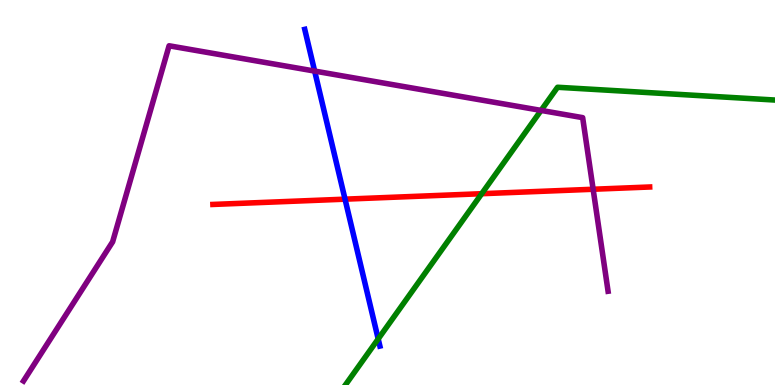[{'lines': ['blue', 'red'], 'intersections': [{'x': 4.45, 'y': 4.83}]}, {'lines': ['green', 'red'], 'intersections': [{'x': 6.22, 'y': 4.97}]}, {'lines': ['purple', 'red'], 'intersections': [{'x': 7.65, 'y': 5.08}]}, {'lines': ['blue', 'green'], 'intersections': [{'x': 4.88, 'y': 1.2}]}, {'lines': ['blue', 'purple'], 'intersections': [{'x': 4.06, 'y': 8.15}]}, {'lines': ['green', 'purple'], 'intersections': [{'x': 6.98, 'y': 7.13}]}]